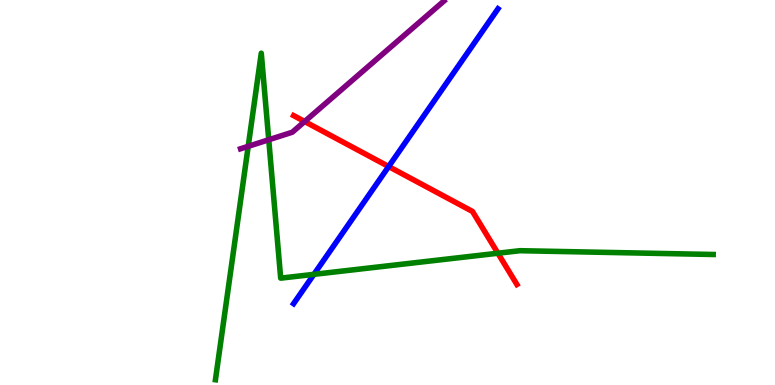[{'lines': ['blue', 'red'], 'intersections': [{'x': 5.01, 'y': 5.67}]}, {'lines': ['green', 'red'], 'intersections': [{'x': 6.42, 'y': 3.42}]}, {'lines': ['purple', 'red'], 'intersections': [{'x': 3.93, 'y': 6.84}]}, {'lines': ['blue', 'green'], 'intersections': [{'x': 4.05, 'y': 2.87}]}, {'lines': ['blue', 'purple'], 'intersections': []}, {'lines': ['green', 'purple'], 'intersections': [{'x': 3.2, 'y': 6.2}, {'x': 3.47, 'y': 6.37}]}]